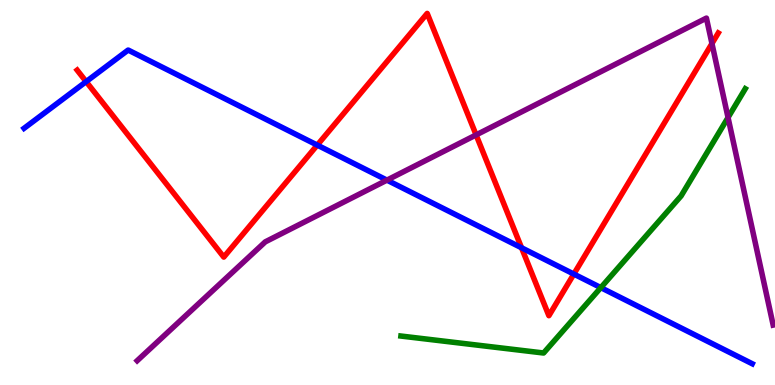[{'lines': ['blue', 'red'], 'intersections': [{'x': 1.11, 'y': 7.88}, {'x': 4.09, 'y': 6.23}, {'x': 6.73, 'y': 3.56}, {'x': 7.4, 'y': 2.88}]}, {'lines': ['green', 'red'], 'intersections': []}, {'lines': ['purple', 'red'], 'intersections': [{'x': 6.14, 'y': 6.5}, {'x': 9.19, 'y': 8.87}]}, {'lines': ['blue', 'green'], 'intersections': [{'x': 7.75, 'y': 2.53}]}, {'lines': ['blue', 'purple'], 'intersections': [{'x': 4.99, 'y': 5.32}]}, {'lines': ['green', 'purple'], 'intersections': [{'x': 9.39, 'y': 6.95}]}]